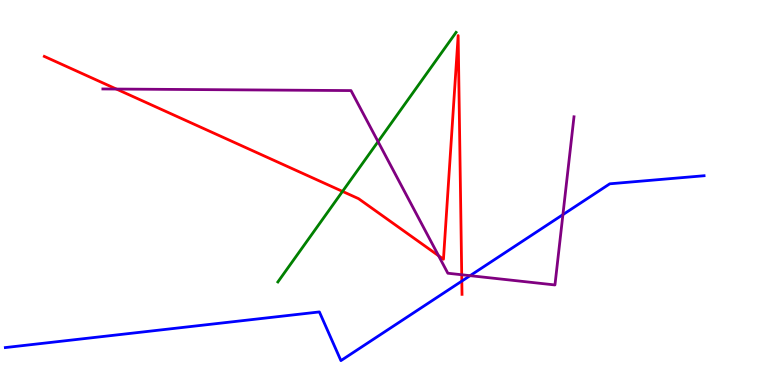[{'lines': ['blue', 'red'], 'intersections': [{'x': 5.96, 'y': 2.7}]}, {'lines': ['green', 'red'], 'intersections': [{'x': 4.42, 'y': 5.03}]}, {'lines': ['purple', 'red'], 'intersections': [{'x': 1.5, 'y': 7.69}, {'x': 5.66, 'y': 3.36}, {'x': 5.96, 'y': 2.86}]}, {'lines': ['blue', 'green'], 'intersections': []}, {'lines': ['blue', 'purple'], 'intersections': [{'x': 6.07, 'y': 2.84}, {'x': 7.26, 'y': 4.43}]}, {'lines': ['green', 'purple'], 'intersections': [{'x': 4.88, 'y': 6.32}]}]